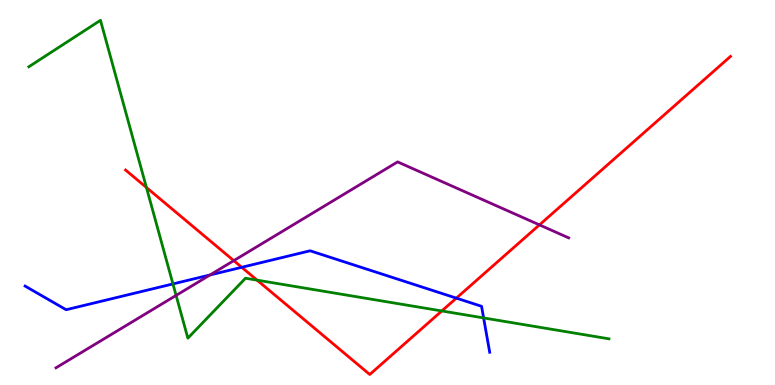[{'lines': ['blue', 'red'], 'intersections': [{'x': 3.12, 'y': 3.06}, {'x': 5.89, 'y': 2.26}]}, {'lines': ['green', 'red'], 'intersections': [{'x': 1.89, 'y': 5.13}, {'x': 3.32, 'y': 2.72}, {'x': 5.7, 'y': 1.92}]}, {'lines': ['purple', 'red'], 'intersections': [{'x': 3.02, 'y': 3.23}, {'x': 6.96, 'y': 4.16}]}, {'lines': ['blue', 'green'], 'intersections': [{'x': 2.23, 'y': 2.63}, {'x': 6.24, 'y': 1.74}]}, {'lines': ['blue', 'purple'], 'intersections': [{'x': 2.71, 'y': 2.86}]}, {'lines': ['green', 'purple'], 'intersections': [{'x': 2.27, 'y': 2.33}]}]